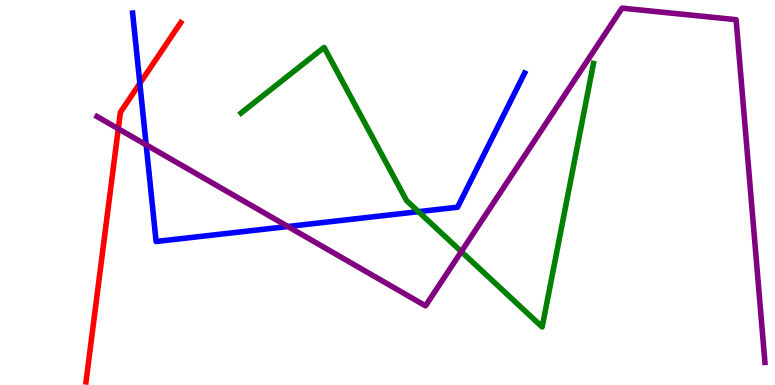[{'lines': ['blue', 'red'], 'intersections': [{'x': 1.8, 'y': 7.83}]}, {'lines': ['green', 'red'], 'intersections': []}, {'lines': ['purple', 'red'], 'intersections': [{'x': 1.53, 'y': 6.66}]}, {'lines': ['blue', 'green'], 'intersections': [{'x': 5.4, 'y': 4.5}]}, {'lines': ['blue', 'purple'], 'intersections': [{'x': 1.89, 'y': 6.24}, {'x': 3.71, 'y': 4.12}]}, {'lines': ['green', 'purple'], 'intersections': [{'x': 5.95, 'y': 3.46}]}]